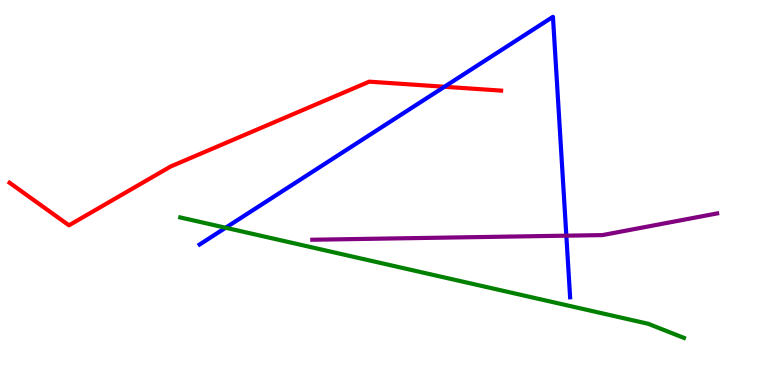[{'lines': ['blue', 'red'], 'intersections': [{'x': 5.73, 'y': 7.75}]}, {'lines': ['green', 'red'], 'intersections': []}, {'lines': ['purple', 'red'], 'intersections': []}, {'lines': ['blue', 'green'], 'intersections': [{'x': 2.91, 'y': 4.08}]}, {'lines': ['blue', 'purple'], 'intersections': [{'x': 7.31, 'y': 3.88}]}, {'lines': ['green', 'purple'], 'intersections': []}]